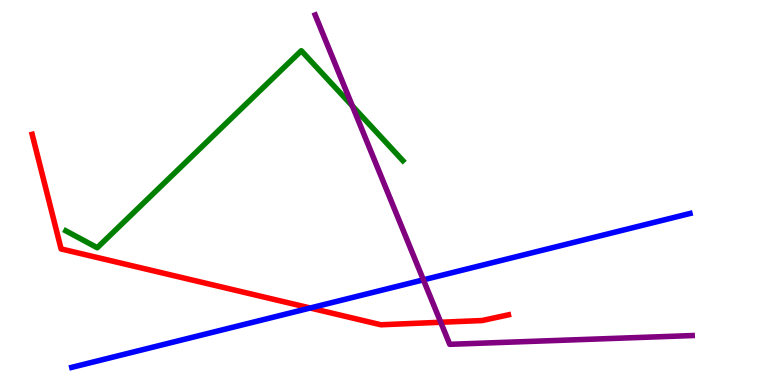[{'lines': ['blue', 'red'], 'intersections': [{'x': 4.0, 'y': 2.0}]}, {'lines': ['green', 'red'], 'intersections': []}, {'lines': ['purple', 'red'], 'intersections': [{'x': 5.69, 'y': 1.63}]}, {'lines': ['blue', 'green'], 'intersections': []}, {'lines': ['blue', 'purple'], 'intersections': [{'x': 5.46, 'y': 2.73}]}, {'lines': ['green', 'purple'], 'intersections': [{'x': 4.55, 'y': 7.25}]}]